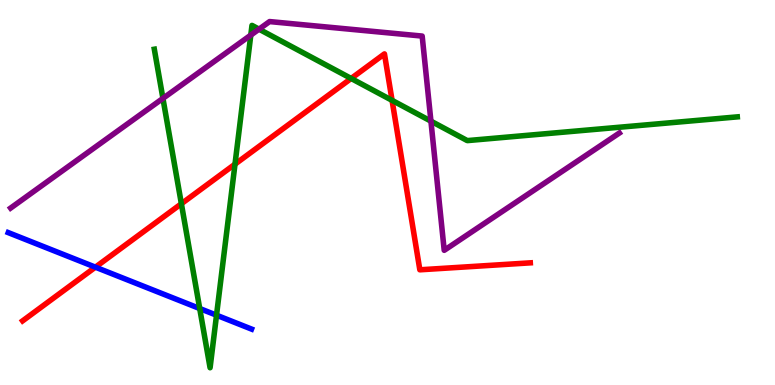[{'lines': ['blue', 'red'], 'intersections': [{'x': 1.23, 'y': 3.06}]}, {'lines': ['green', 'red'], 'intersections': [{'x': 2.34, 'y': 4.71}, {'x': 3.03, 'y': 5.74}, {'x': 4.53, 'y': 7.96}, {'x': 5.06, 'y': 7.39}]}, {'lines': ['purple', 'red'], 'intersections': []}, {'lines': ['blue', 'green'], 'intersections': [{'x': 2.58, 'y': 1.99}, {'x': 2.79, 'y': 1.81}]}, {'lines': ['blue', 'purple'], 'intersections': []}, {'lines': ['green', 'purple'], 'intersections': [{'x': 2.1, 'y': 7.44}, {'x': 3.24, 'y': 9.09}, {'x': 3.34, 'y': 9.24}, {'x': 5.56, 'y': 6.85}]}]